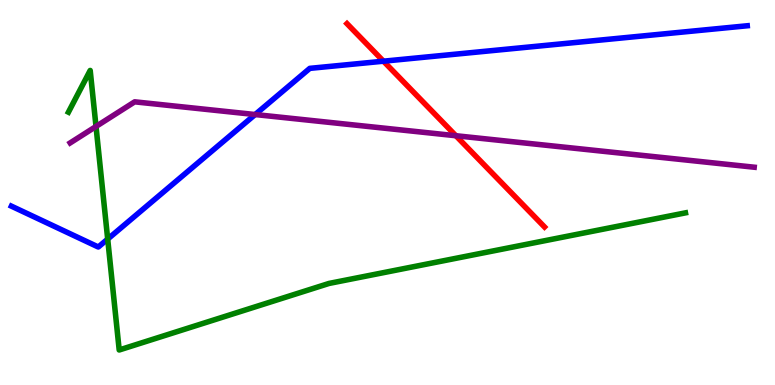[{'lines': ['blue', 'red'], 'intersections': [{'x': 4.95, 'y': 8.41}]}, {'lines': ['green', 'red'], 'intersections': []}, {'lines': ['purple', 'red'], 'intersections': [{'x': 5.88, 'y': 6.47}]}, {'lines': ['blue', 'green'], 'intersections': [{'x': 1.39, 'y': 3.79}]}, {'lines': ['blue', 'purple'], 'intersections': [{'x': 3.29, 'y': 7.02}]}, {'lines': ['green', 'purple'], 'intersections': [{'x': 1.24, 'y': 6.72}]}]